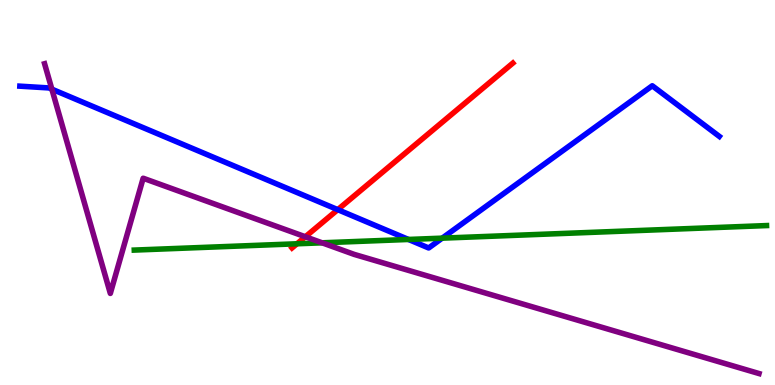[{'lines': ['blue', 'red'], 'intersections': [{'x': 4.36, 'y': 4.55}]}, {'lines': ['green', 'red'], 'intersections': [{'x': 3.83, 'y': 3.67}]}, {'lines': ['purple', 'red'], 'intersections': [{'x': 3.94, 'y': 3.85}]}, {'lines': ['blue', 'green'], 'intersections': [{'x': 5.27, 'y': 3.78}, {'x': 5.71, 'y': 3.81}]}, {'lines': ['blue', 'purple'], 'intersections': [{'x': 0.669, 'y': 7.68}]}, {'lines': ['green', 'purple'], 'intersections': [{'x': 4.16, 'y': 3.69}]}]